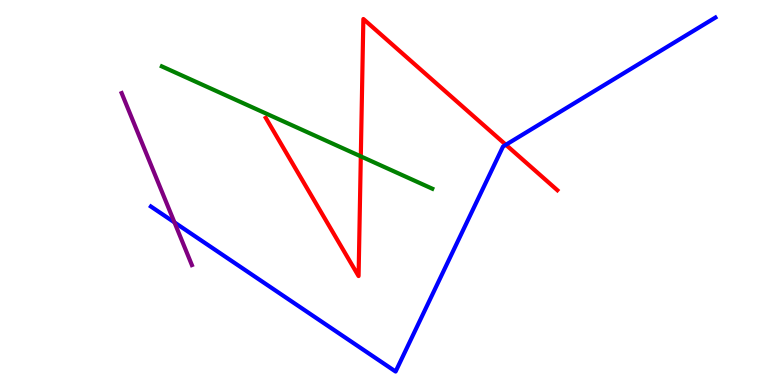[{'lines': ['blue', 'red'], 'intersections': [{'x': 6.53, 'y': 6.24}]}, {'lines': ['green', 'red'], 'intersections': [{'x': 4.66, 'y': 5.94}]}, {'lines': ['purple', 'red'], 'intersections': []}, {'lines': ['blue', 'green'], 'intersections': []}, {'lines': ['blue', 'purple'], 'intersections': [{'x': 2.25, 'y': 4.22}]}, {'lines': ['green', 'purple'], 'intersections': []}]